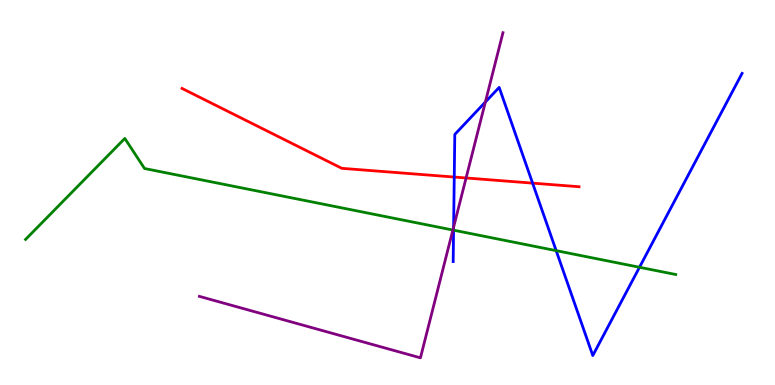[{'lines': ['blue', 'red'], 'intersections': [{'x': 5.86, 'y': 5.4}, {'x': 6.87, 'y': 5.24}]}, {'lines': ['green', 'red'], 'intersections': []}, {'lines': ['purple', 'red'], 'intersections': [{'x': 6.01, 'y': 5.38}]}, {'lines': ['blue', 'green'], 'intersections': [{'x': 5.85, 'y': 4.02}, {'x': 7.18, 'y': 3.49}, {'x': 8.25, 'y': 3.06}]}, {'lines': ['blue', 'purple'], 'intersections': [{'x': 5.85, 'y': 4.1}, {'x': 6.26, 'y': 7.35}]}, {'lines': ['green', 'purple'], 'intersections': [{'x': 5.84, 'y': 4.03}]}]